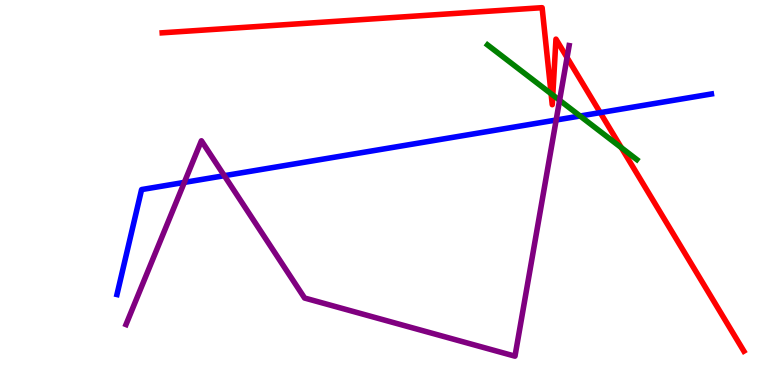[{'lines': ['blue', 'red'], 'intersections': [{'x': 7.74, 'y': 7.07}]}, {'lines': ['green', 'red'], 'intersections': [{'x': 7.11, 'y': 7.57}, {'x': 7.13, 'y': 7.53}, {'x': 8.02, 'y': 6.16}]}, {'lines': ['purple', 'red'], 'intersections': [{'x': 7.32, 'y': 8.51}]}, {'lines': ['blue', 'green'], 'intersections': [{'x': 7.49, 'y': 6.99}]}, {'lines': ['blue', 'purple'], 'intersections': [{'x': 2.38, 'y': 5.26}, {'x': 2.89, 'y': 5.44}, {'x': 7.18, 'y': 6.88}]}, {'lines': ['green', 'purple'], 'intersections': [{'x': 7.22, 'y': 7.4}]}]